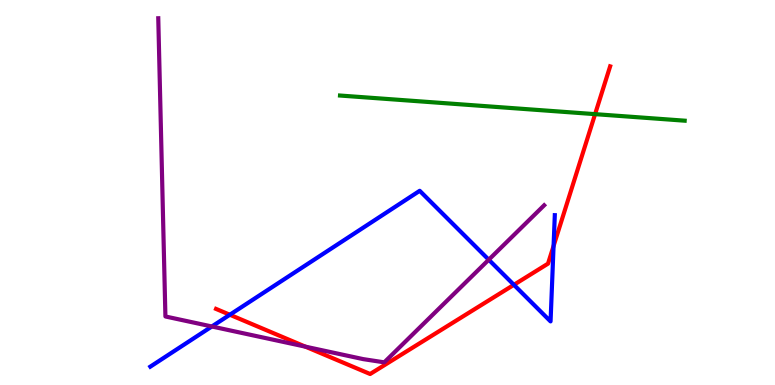[{'lines': ['blue', 'red'], 'intersections': [{'x': 2.97, 'y': 1.82}, {'x': 6.63, 'y': 2.6}, {'x': 7.14, 'y': 3.61}]}, {'lines': ['green', 'red'], 'intersections': [{'x': 7.68, 'y': 7.04}]}, {'lines': ['purple', 'red'], 'intersections': [{'x': 3.94, 'y': 0.996}]}, {'lines': ['blue', 'green'], 'intersections': []}, {'lines': ['blue', 'purple'], 'intersections': [{'x': 2.73, 'y': 1.52}, {'x': 6.31, 'y': 3.25}]}, {'lines': ['green', 'purple'], 'intersections': []}]